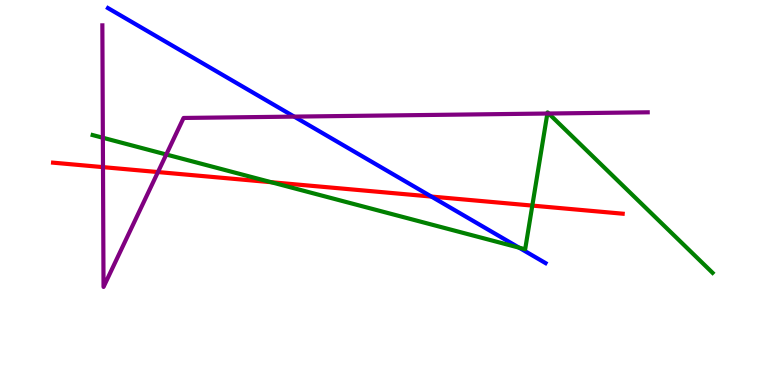[{'lines': ['blue', 'red'], 'intersections': [{'x': 5.57, 'y': 4.89}]}, {'lines': ['green', 'red'], 'intersections': [{'x': 3.5, 'y': 5.27}, {'x': 6.87, 'y': 4.66}]}, {'lines': ['purple', 'red'], 'intersections': [{'x': 1.33, 'y': 5.66}, {'x': 2.04, 'y': 5.53}]}, {'lines': ['blue', 'green'], 'intersections': [{'x': 6.7, 'y': 3.57}]}, {'lines': ['blue', 'purple'], 'intersections': [{'x': 3.8, 'y': 6.97}]}, {'lines': ['green', 'purple'], 'intersections': [{'x': 1.33, 'y': 6.42}, {'x': 2.15, 'y': 5.99}, {'x': 7.06, 'y': 7.05}, {'x': 7.08, 'y': 7.05}]}]